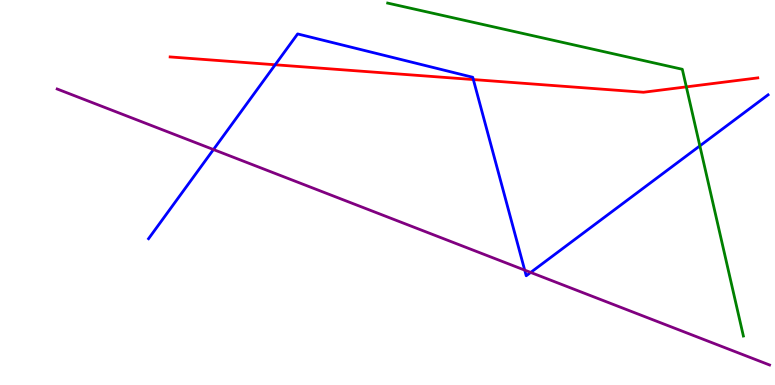[{'lines': ['blue', 'red'], 'intersections': [{'x': 3.55, 'y': 8.32}, {'x': 6.11, 'y': 7.93}]}, {'lines': ['green', 'red'], 'intersections': [{'x': 8.86, 'y': 7.74}]}, {'lines': ['purple', 'red'], 'intersections': []}, {'lines': ['blue', 'green'], 'intersections': [{'x': 9.03, 'y': 6.21}]}, {'lines': ['blue', 'purple'], 'intersections': [{'x': 2.75, 'y': 6.12}, {'x': 6.77, 'y': 2.98}, {'x': 6.85, 'y': 2.92}]}, {'lines': ['green', 'purple'], 'intersections': []}]